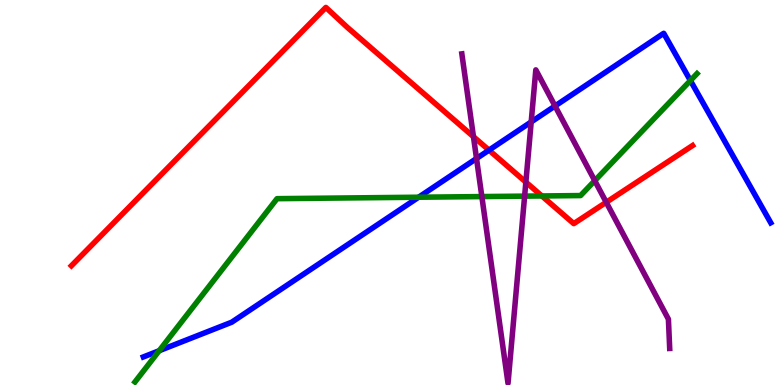[{'lines': ['blue', 'red'], 'intersections': [{'x': 6.31, 'y': 6.1}]}, {'lines': ['green', 'red'], 'intersections': [{'x': 6.99, 'y': 4.91}]}, {'lines': ['purple', 'red'], 'intersections': [{'x': 6.11, 'y': 6.45}, {'x': 6.79, 'y': 5.27}, {'x': 7.82, 'y': 4.75}]}, {'lines': ['blue', 'green'], 'intersections': [{'x': 2.05, 'y': 0.891}, {'x': 5.4, 'y': 4.88}, {'x': 8.91, 'y': 7.91}]}, {'lines': ['blue', 'purple'], 'intersections': [{'x': 6.15, 'y': 5.88}, {'x': 6.85, 'y': 6.83}, {'x': 7.16, 'y': 7.25}]}, {'lines': ['green', 'purple'], 'intersections': [{'x': 6.22, 'y': 4.89}, {'x': 6.77, 'y': 4.91}, {'x': 7.67, 'y': 5.31}]}]